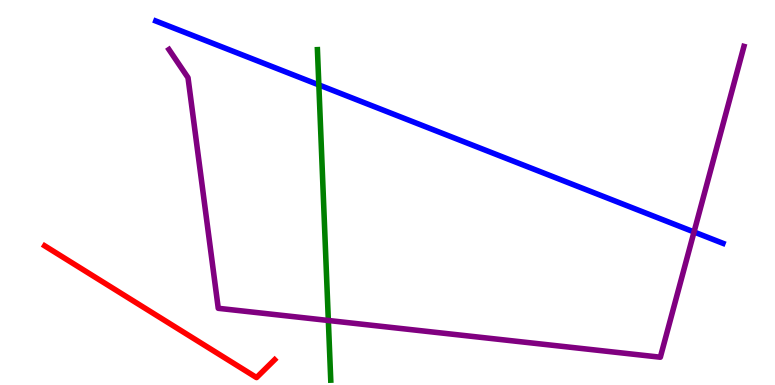[{'lines': ['blue', 'red'], 'intersections': []}, {'lines': ['green', 'red'], 'intersections': []}, {'lines': ['purple', 'red'], 'intersections': []}, {'lines': ['blue', 'green'], 'intersections': [{'x': 4.11, 'y': 7.79}]}, {'lines': ['blue', 'purple'], 'intersections': [{'x': 8.96, 'y': 3.97}]}, {'lines': ['green', 'purple'], 'intersections': [{'x': 4.24, 'y': 1.68}]}]